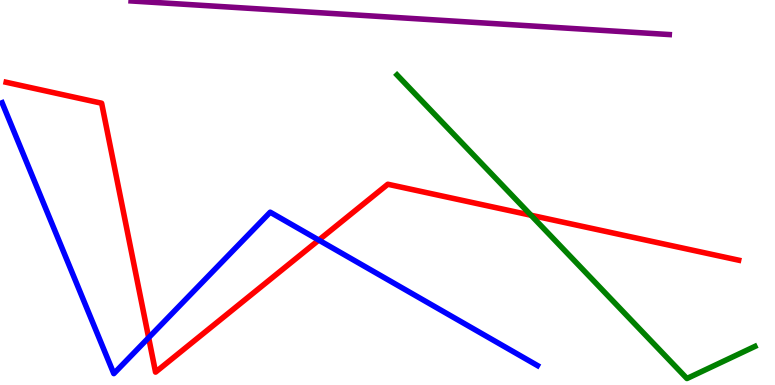[{'lines': ['blue', 'red'], 'intersections': [{'x': 1.92, 'y': 1.23}, {'x': 4.11, 'y': 3.76}]}, {'lines': ['green', 'red'], 'intersections': [{'x': 6.85, 'y': 4.41}]}, {'lines': ['purple', 'red'], 'intersections': []}, {'lines': ['blue', 'green'], 'intersections': []}, {'lines': ['blue', 'purple'], 'intersections': []}, {'lines': ['green', 'purple'], 'intersections': []}]